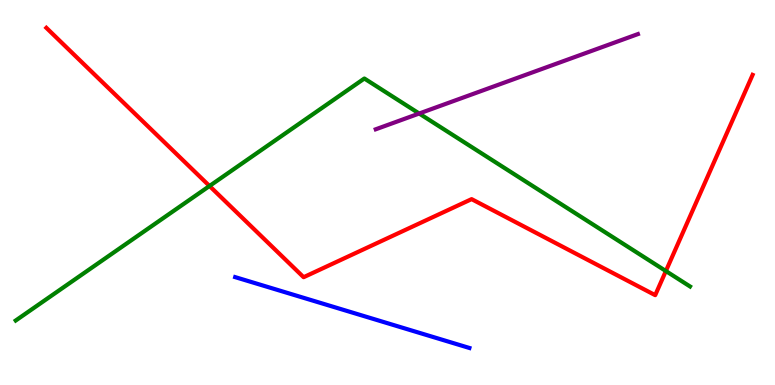[{'lines': ['blue', 'red'], 'intersections': []}, {'lines': ['green', 'red'], 'intersections': [{'x': 2.7, 'y': 5.17}, {'x': 8.59, 'y': 2.96}]}, {'lines': ['purple', 'red'], 'intersections': []}, {'lines': ['blue', 'green'], 'intersections': []}, {'lines': ['blue', 'purple'], 'intersections': []}, {'lines': ['green', 'purple'], 'intersections': [{'x': 5.41, 'y': 7.05}]}]